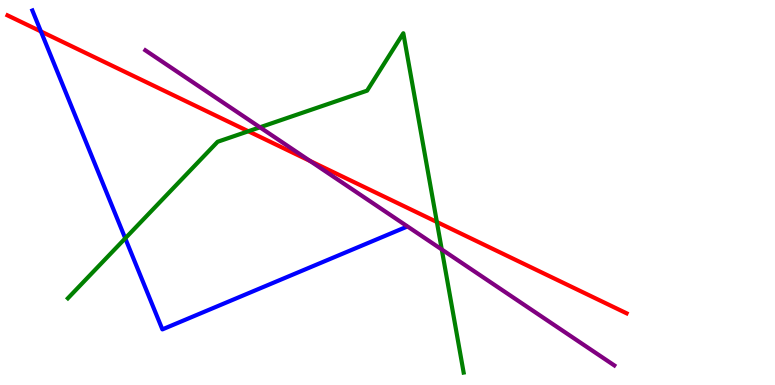[{'lines': ['blue', 'red'], 'intersections': [{'x': 0.528, 'y': 9.18}]}, {'lines': ['green', 'red'], 'intersections': [{'x': 3.2, 'y': 6.59}, {'x': 5.64, 'y': 4.23}]}, {'lines': ['purple', 'red'], 'intersections': [{'x': 4.0, 'y': 5.82}]}, {'lines': ['blue', 'green'], 'intersections': [{'x': 1.62, 'y': 3.81}]}, {'lines': ['blue', 'purple'], 'intersections': []}, {'lines': ['green', 'purple'], 'intersections': [{'x': 3.35, 'y': 6.69}, {'x': 5.7, 'y': 3.52}]}]